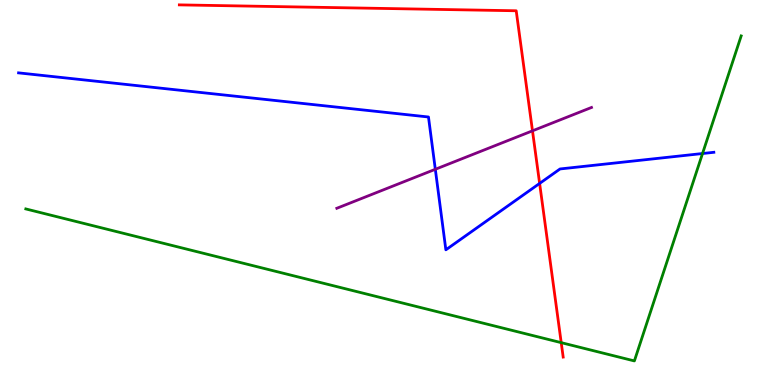[{'lines': ['blue', 'red'], 'intersections': [{'x': 6.96, 'y': 5.24}]}, {'lines': ['green', 'red'], 'intersections': [{'x': 7.24, 'y': 1.1}]}, {'lines': ['purple', 'red'], 'intersections': [{'x': 6.87, 'y': 6.6}]}, {'lines': ['blue', 'green'], 'intersections': [{'x': 9.06, 'y': 6.01}]}, {'lines': ['blue', 'purple'], 'intersections': [{'x': 5.62, 'y': 5.6}]}, {'lines': ['green', 'purple'], 'intersections': []}]